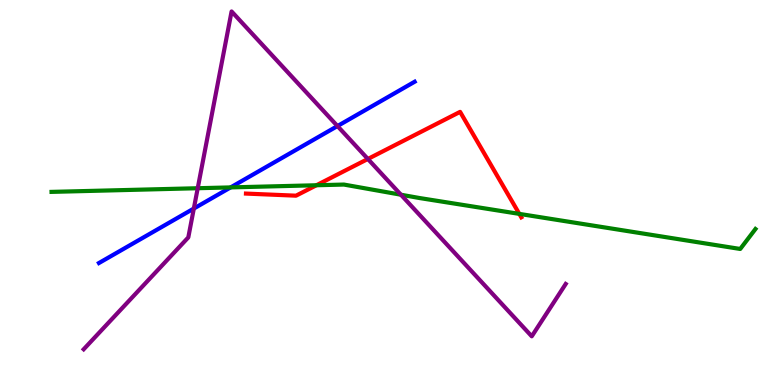[{'lines': ['blue', 'red'], 'intersections': []}, {'lines': ['green', 'red'], 'intersections': [{'x': 4.08, 'y': 5.19}, {'x': 6.7, 'y': 4.44}]}, {'lines': ['purple', 'red'], 'intersections': [{'x': 4.75, 'y': 5.87}]}, {'lines': ['blue', 'green'], 'intersections': [{'x': 2.98, 'y': 5.13}]}, {'lines': ['blue', 'purple'], 'intersections': [{'x': 2.5, 'y': 4.58}, {'x': 4.35, 'y': 6.73}]}, {'lines': ['green', 'purple'], 'intersections': [{'x': 2.55, 'y': 5.11}, {'x': 5.17, 'y': 4.94}]}]